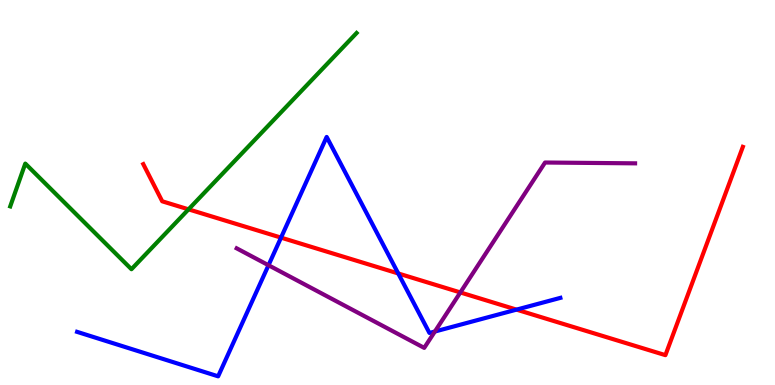[{'lines': ['blue', 'red'], 'intersections': [{'x': 3.63, 'y': 3.83}, {'x': 5.14, 'y': 2.9}, {'x': 6.66, 'y': 1.96}]}, {'lines': ['green', 'red'], 'intersections': [{'x': 2.43, 'y': 4.56}]}, {'lines': ['purple', 'red'], 'intersections': [{'x': 5.94, 'y': 2.4}]}, {'lines': ['blue', 'green'], 'intersections': []}, {'lines': ['blue', 'purple'], 'intersections': [{'x': 3.46, 'y': 3.11}, {'x': 5.61, 'y': 1.39}]}, {'lines': ['green', 'purple'], 'intersections': []}]